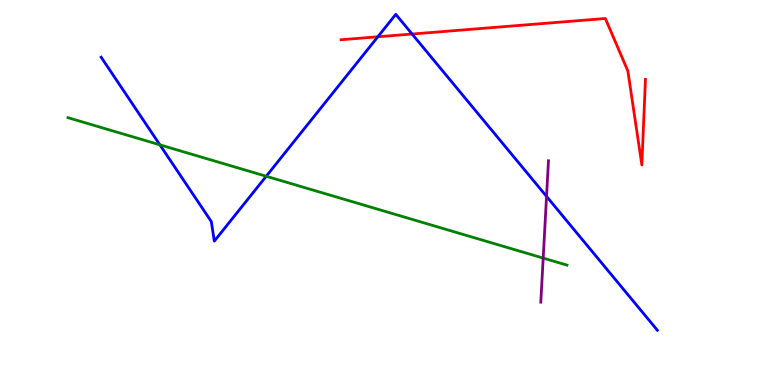[{'lines': ['blue', 'red'], 'intersections': [{'x': 4.88, 'y': 9.04}, {'x': 5.32, 'y': 9.12}]}, {'lines': ['green', 'red'], 'intersections': []}, {'lines': ['purple', 'red'], 'intersections': []}, {'lines': ['blue', 'green'], 'intersections': [{'x': 2.06, 'y': 6.24}, {'x': 3.44, 'y': 5.42}]}, {'lines': ['blue', 'purple'], 'intersections': [{'x': 7.05, 'y': 4.9}]}, {'lines': ['green', 'purple'], 'intersections': [{'x': 7.01, 'y': 3.3}]}]